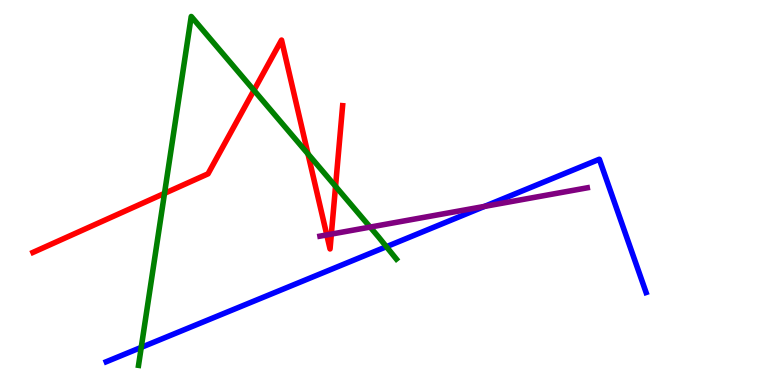[{'lines': ['blue', 'red'], 'intersections': []}, {'lines': ['green', 'red'], 'intersections': [{'x': 2.12, 'y': 4.98}, {'x': 3.28, 'y': 7.66}, {'x': 3.97, 'y': 6.0}, {'x': 4.33, 'y': 5.16}]}, {'lines': ['purple', 'red'], 'intersections': [{'x': 4.22, 'y': 3.9}, {'x': 4.28, 'y': 3.92}]}, {'lines': ['blue', 'green'], 'intersections': [{'x': 1.82, 'y': 0.977}, {'x': 4.99, 'y': 3.59}]}, {'lines': ['blue', 'purple'], 'intersections': [{'x': 6.25, 'y': 4.64}]}, {'lines': ['green', 'purple'], 'intersections': [{'x': 4.78, 'y': 4.1}]}]